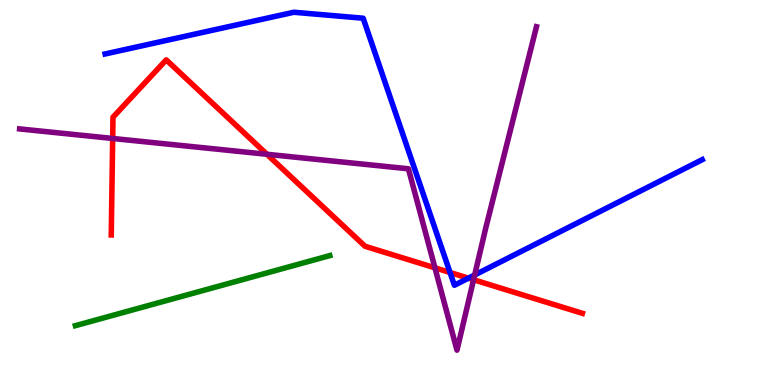[{'lines': ['blue', 'red'], 'intersections': [{'x': 5.81, 'y': 2.92}, {'x': 6.04, 'y': 2.78}]}, {'lines': ['green', 'red'], 'intersections': []}, {'lines': ['purple', 'red'], 'intersections': [{'x': 1.45, 'y': 6.4}, {'x': 3.44, 'y': 5.99}, {'x': 5.61, 'y': 3.04}, {'x': 6.11, 'y': 2.73}]}, {'lines': ['blue', 'green'], 'intersections': []}, {'lines': ['blue', 'purple'], 'intersections': [{'x': 6.13, 'y': 2.86}]}, {'lines': ['green', 'purple'], 'intersections': []}]